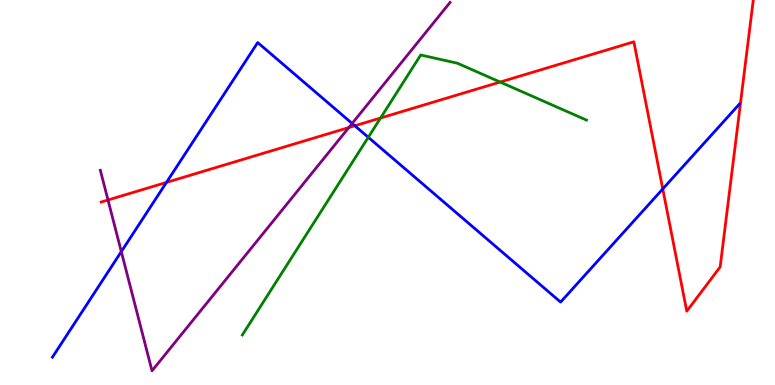[{'lines': ['blue', 'red'], 'intersections': [{'x': 2.15, 'y': 5.26}, {'x': 4.58, 'y': 6.73}, {'x': 8.55, 'y': 5.09}]}, {'lines': ['green', 'red'], 'intersections': [{'x': 4.91, 'y': 6.93}, {'x': 6.45, 'y': 7.87}]}, {'lines': ['purple', 'red'], 'intersections': [{'x': 1.39, 'y': 4.81}, {'x': 4.5, 'y': 6.69}]}, {'lines': ['blue', 'green'], 'intersections': [{'x': 4.75, 'y': 6.43}]}, {'lines': ['blue', 'purple'], 'intersections': [{'x': 1.57, 'y': 3.46}, {'x': 4.54, 'y': 6.79}]}, {'lines': ['green', 'purple'], 'intersections': []}]